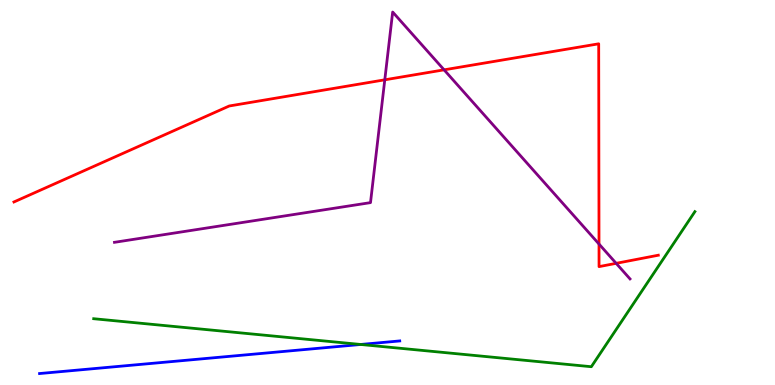[{'lines': ['blue', 'red'], 'intersections': []}, {'lines': ['green', 'red'], 'intersections': []}, {'lines': ['purple', 'red'], 'intersections': [{'x': 4.97, 'y': 7.93}, {'x': 5.73, 'y': 8.19}, {'x': 7.73, 'y': 3.66}, {'x': 7.95, 'y': 3.16}]}, {'lines': ['blue', 'green'], 'intersections': [{'x': 4.65, 'y': 1.05}]}, {'lines': ['blue', 'purple'], 'intersections': []}, {'lines': ['green', 'purple'], 'intersections': []}]